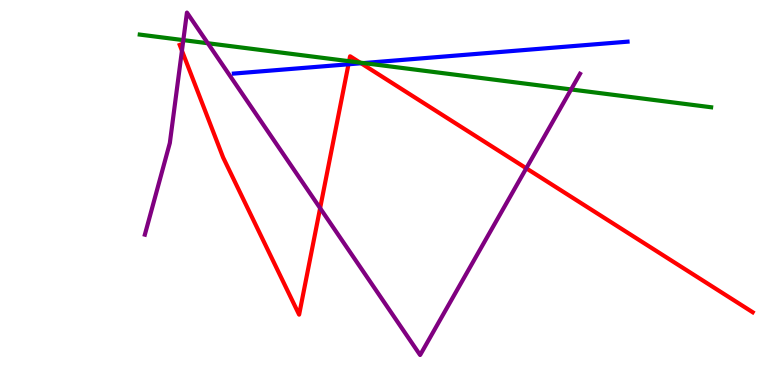[{'lines': ['blue', 'red'], 'intersections': [{'x': 4.5, 'y': 8.33}, {'x': 4.66, 'y': 8.36}]}, {'lines': ['green', 'red'], 'intersections': [{'x': 4.5, 'y': 8.41}, {'x': 4.65, 'y': 8.37}]}, {'lines': ['purple', 'red'], 'intersections': [{'x': 2.35, 'y': 8.68}, {'x': 4.13, 'y': 4.59}, {'x': 6.79, 'y': 5.63}]}, {'lines': ['blue', 'green'], 'intersections': [{'x': 4.69, 'y': 8.36}]}, {'lines': ['blue', 'purple'], 'intersections': []}, {'lines': ['green', 'purple'], 'intersections': [{'x': 2.37, 'y': 8.96}, {'x': 2.68, 'y': 8.88}, {'x': 7.37, 'y': 7.68}]}]